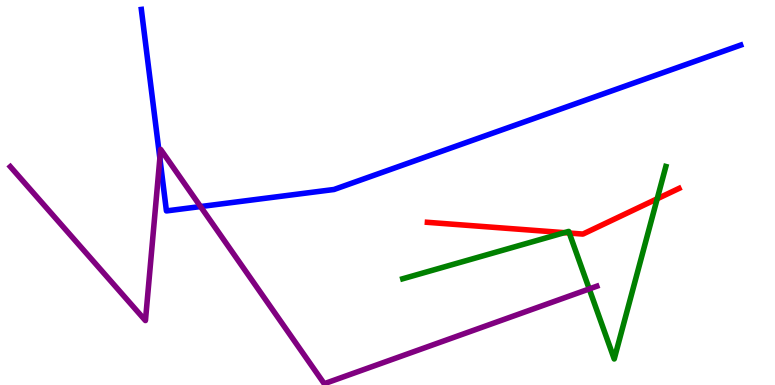[{'lines': ['blue', 'red'], 'intersections': []}, {'lines': ['green', 'red'], 'intersections': [{'x': 7.28, 'y': 3.96}, {'x': 7.35, 'y': 3.95}, {'x': 8.48, 'y': 4.84}]}, {'lines': ['purple', 'red'], 'intersections': []}, {'lines': ['blue', 'green'], 'intersections': []}, {'lines': ['blue', 'purple'], 'intersections': [{'x': 2.06, 'y': 5.89}, {'x': 2.59, 'y': 4.63}]}, {'lines': ['green', 'purple'], 'intersections': [{'x': 7.6, 'y': 2.5}]}]